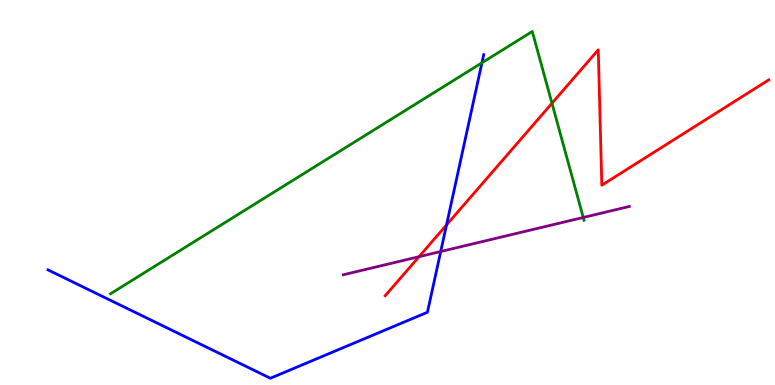[{'lines': ['blue', 'red'], 'intersections': [{'x': 5.76, 'y': 4.16}]}, {'lines': ['green', 'red'], 'intersections': [{'x': 7.12, 'y': 7.32}]}, {'lines': ['purple', 'red'], 'intersections': [{'x': 5.41, 'y': 3.33}]}, {'lines': ['blue', 'green'], 'intersections': [{'x': 6.22, 'y': 8.37}]}, {'lines': ['blue', 'purple'], 'intersections': [{'x': 5.69, 'y': 3.47}]}, {'lines': ['green', 'purple'], 'intersections': [{'x': 7.53, 'y': 4.35}]}]